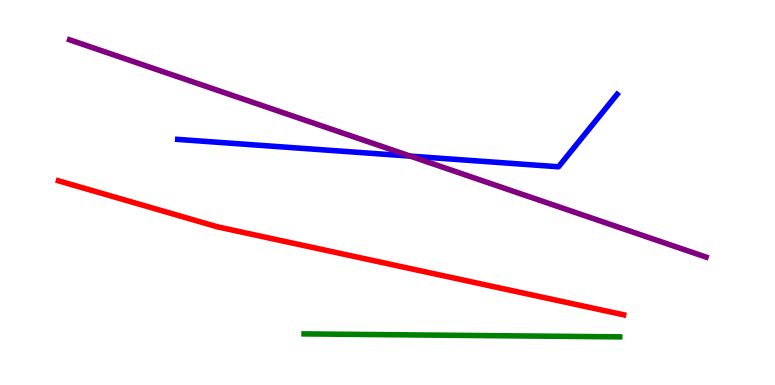[{'lines': ['blue', 'red'], 'intersections': []}, {'lines': ['green', 'red'], 'intersections': []}, {'lines': ['purple', 'red'], 'intersections': []}, {'lines': ['blue', 'green'], 'intersections': []}, {'lines': ['blue', 'purple'], 'intersections': [{'x': 5.29, 'y': 5.94}]}, {'lines': ['green', 'purple'], 'intersections': []}]